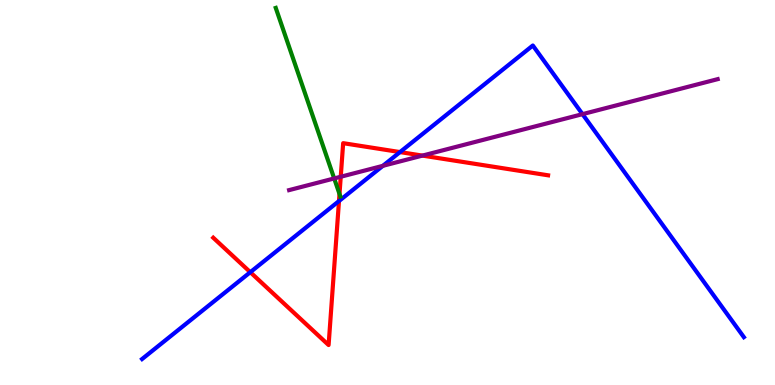[{'lines': ['blue', 'red'], 'intersections': [{'x': 3.23, 'y': 2.93}, {'x': 4.37, 'y': 4.78}, {'x': 5.16, 'y': 6.05}]}, {'lines': ['green', 'red'], 'intersections': [{'x': 4.38, 'y': 4.96}]}, {'lines': ['purple', 'red'], 'intersections': [{'x': 4.4, 'y': 5.41}, {'x': 5.45, 'y': 5.96}]}, {'lines': ['blue', 'green'], 'intersections': []}, {'lines': ['blue', 'purple'], 'intersections': [{'x': 4.94, 'y': 5.69}, {'x': 7.52, 'y': 7.04}]}, {'lines': ['green', 'purple'], 'intersections': [{'x': 4.31, 'y': 5.37}]}]